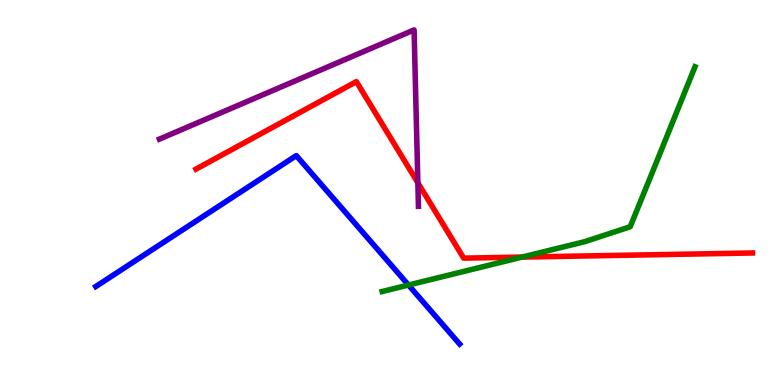[{'lines': ['blue', 'red'], 'intersections': []}, {'lines': ['green', 'red'], 'intersections': [{'x': 6.74, 'y': 3.32}]}, {'lines': ['purple', 'red'], 'intersections': [{'x': 5.39, 'y': 5.25}]}, {'lines': ['blue', 'green'], 'intersections': [{'x': 5.27, 'y': 2.6}]}, {'lines': ['blue', 'purple'], 'intersections': []}, {'lines': ['green', 'purple'], 'intersections': []}]